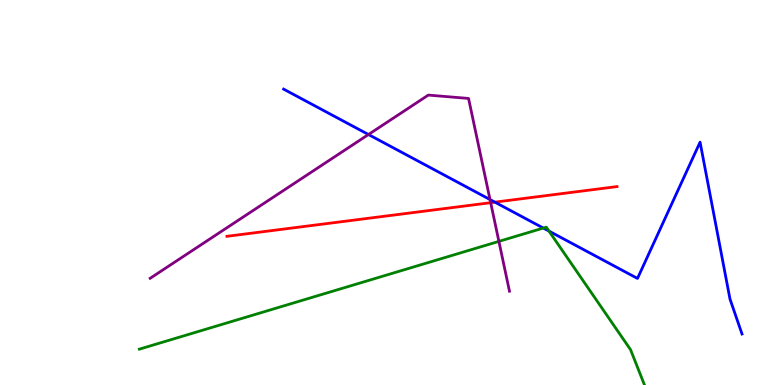[{'lines': ['blue', 'red'], 'intersections': [{'x': 6.39, 'y': 4.75}]}, {'lines': ['green', 'red'], 'intersections': []}, {'lines': ['purple', 'red'], 'intersections': [{'x': 6.33, 'y': 4.74}]}, {'lines': ['blue', 'green'], 'intersections': [{'x': 7.01, 'y': 4.08}, {'x': 7.08, 'y': 4.0}]}, {'lines': ['blue', 'purple'], 'intersections': [{'x': 4.75, 'y': 6.51}, {'x': 6.32, 'y': 4.82}]}, {'lines': ['green', 'purple'], 'intersections': [{'x': 6.44, 'y': 3.73}]}]